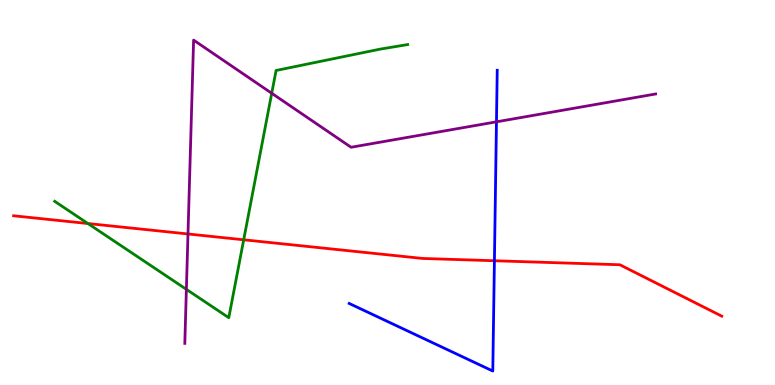[{'lines': ['blue', 'red'], 'intersections': [{'x': 6.38, 'y': 3.23}]}, {'lines': ['green', 'red'], 'intersections': [{'x': 1.13, 'y': 4.19}, {'x': 3.14, 'y': 3.77}]}, {'lines': ['purple', 'red'], 'intersections': [{'x': 2.43, 'y': 3.92}]}, {'lines': ['blue', 'green'], 'intersections': []}, {'lines': ['blue', 'purple'], 'intersections': [{'x': 6.41, 'y': 6.84}]}, {'lines': ['green', 'purple'], 'intersections': [{'x': 2.4, 'y': 2.48}, {'x': 3.51, 'y': 7.58}]}]